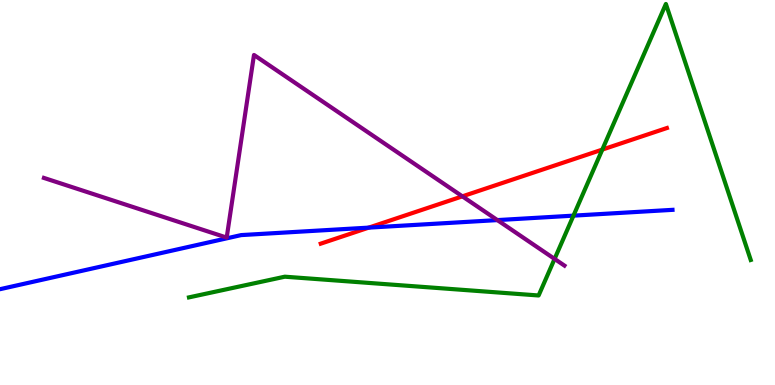[{'lines': ['blue', 'red'], 'intersections': [{'x': 4.76, 'y': 4.09}]}, {'lines': ['green', 'red'], 'intersections': [{'x': 7.77, 'y': 6.11}]}, {'lines': ['purple', 'red'], 'intersections': [{'x': 5.97, 'y': 4.9}]}, {'lines': ['blue', 'green'], 'intersections': [{'x': 7.4, 'y': 4.4}]}, {'lines': ['blue', 'purple'], 'intersections': [{'x': 6.42, 'y': 4.28}]}, {'lines': ['green', 'purple'], 'intersections': [{'x': 7.16, 'y': 3.28}]}]